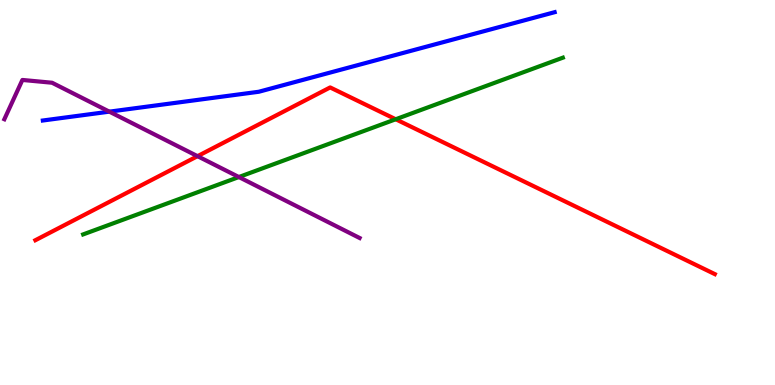[{'lines': ['blue', 'red'], 'intersections': []}, {'lines': ['green', 'red'], 'intersections': [{'x': 5.11, 'y': 6.9}]}, {'lines': ['purple', 'red'], 'intersections': [{'x': 2.55, 'y': 5.94}]}, {'lines': ['blue', 'green'], 'intersections': []}, {'lines': ['blue', 'purple'], 'intersections': [{'x': 1.41, 'y': 7.1}]}, {'lines': ['green', 'purple'], 'intersections': [{'x': 3.08, 'y': 5.4}]}]